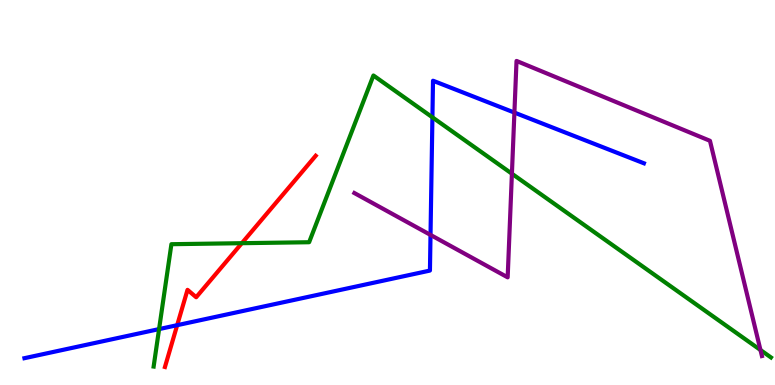[{'lines': ['blue', 'red'], 'intersections': [{'x': 2.29, 'y': 1.55}]}, {'lines': ['green', 'red'], 'intersections': [{'x': 3.12, 'y': 3.68}]}, {'lines': ['purple', 'red'], 'intersections': []}, {'lines': ['blue', 'green'], 'intersections': [{'x': 2.05, 'y': 1.45}, {'x': 5.58, 'y': 6.95}]}, {'lines': ['blue', 'purple'], 'intersections': [{'x': 5.56, 'y': 3.9}, {'x': 6.64, 'y': 7.08}]}, {'lines': ['green', 'purple'], 'intersections': [{'x': 6.61, 'y': 5.49}, {'x': 9.81, 'y': 0.909}]}]